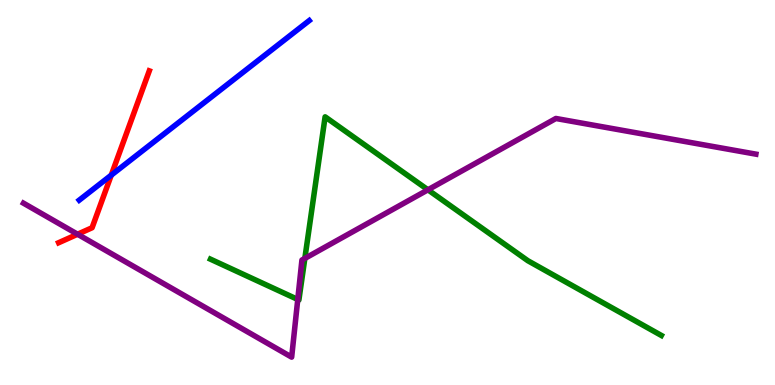[{'lines': ['blue', 'red'], 'intersections': [{'x': 1.44, 'y': 5.45}]}, {'lines': ['green', 'red'], 'intersections': []}, {'lines': ['purple', 'red'], 'intersections': [{'x': 1.0, 'y': 3.92}]}, {'lines': ['blue', 'green'], 'intersections': []}, {'lines': ['blue', 'purple'], 'intersections': []}, {'lines': ['green', 'purple'], 'intersections': [{'x': 3.84, 'y': 2.22}, {'x': 3.93, 'y': 3.29}, {'x': 5.52, 'y': 5.07}]}]